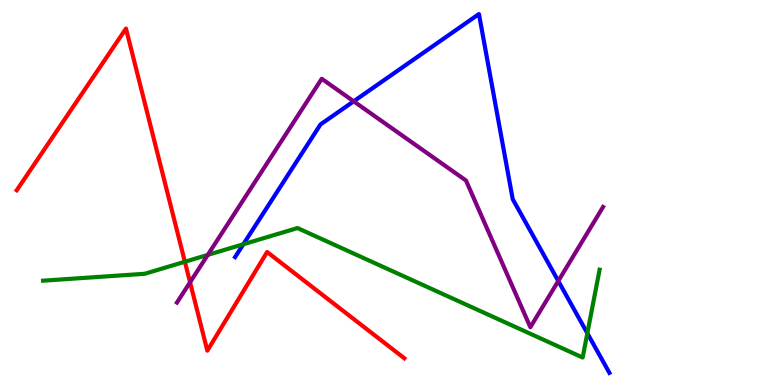[{'lines': ['blue', 'red'], 'intersections': []}, {'lines': ['green', 'red'], 'intersections': [{'x': 2.39, 'y': 3.2}]}, {'lines': ['purple', 'red'], 'intersections': [{'x': 2.45, 'y': 2.67}]}, {'lines': ['blue', 'green'], 'intersections': [{'x': 3.14, 'y': 3.66}, {'x': 7.58, 'y': 1.34}]}, {'lines': ['blue', 'purple'], 'intersections': [{'x': 4.56, 'y': 7.37}, {'x': 7.2, 'y': 2.7}]}, {'lines': ['green', 'purple'], 'intersections': [{'x': 2.68, 'y': 3.38}]}]